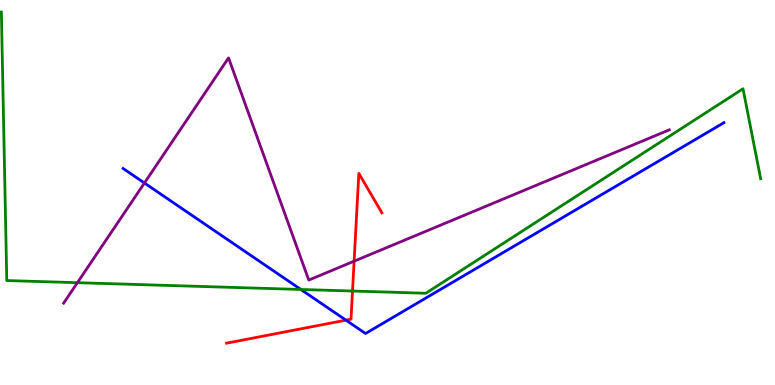[{'lines': ['blue', 'red'], 'intersections': [{'x': 4.46, 'y': 1.68}]}, {'lines': ['green', 'red'], 'intersections': [{'x': 4.55, 'y': 2.44}]}, {'lines': ['purple', 'red'], 'intersections': [{'x': 4.57, 'y': 3.22}]}, {'lines': ['blue', 'green'], 'intersections': [{'x': 3.88, 'y': 2.48}]}, {'lines': ['blue', 'purple'], 'intersections': [{'x': 1.86, 'y': 5.25}]}, {'lines': ['green', 'purple'], 'intersections': [{'x': 0.999, 'y': 2.66}]}]